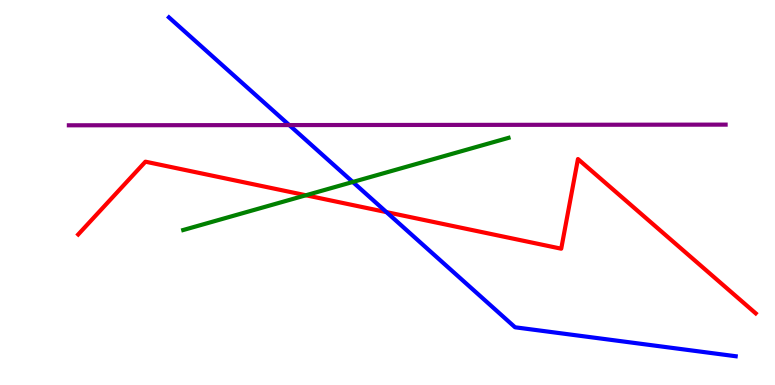[{'lines': ['blue', 'red'], 'intersections': [{'x': 4.99, 'y': 4.49}]}, {'lines': ['green', 'red'], 'intersections': [{'x': 3.95, 'y': 4.93}]}, {'lines': ['purple', 'red'], 'intersections': []}, {'lines': ['blue', 'green'], 'intersections': [{'x': 4.55, 'y': 5.27}]}, {'lines': ['blue', 'purple'], 'intersections': [{'x': 3.73, 'y': 6.75}]}, {'lines': ['green', 'purple'], 'intersections': []}]